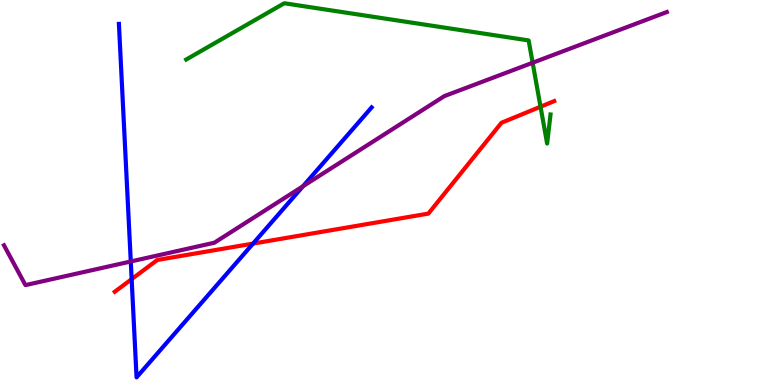[{'lines': ['blue', 'red'], 'intersections': [{'x': 1.7, 'y': 2.75}, {'x': 3.27, 'y': 3.67}]}, {'lines': ['green', 'red'], 'intersections': [{'x': 6.97, 'y': 7.23}]}, {'lines': ['purple', 'red'], 'intersections': []}, {'lines': ['blue', 'green'], 'intersections': []}, {'lines': ['blue', 'purple'], 'intersections': [{'x': 1.69, 'y': 3.21}, {'x': 3.91, 'y': 5.16}]}, {'lines': ['green', 'purple'], 'intersections': [{'x': 6.87, 'y': 8.37}]}]